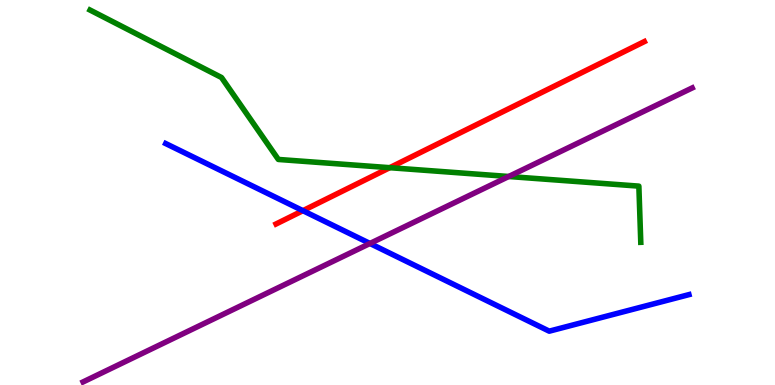[{'lines': ['blue', 'red'], 'intersections': [{'x': 3.91, 'y': 4.53}]}, {'lines': ['green', 'red'], 'intersections': [{'x': 5.03, 'y': 5.64}]}, {'lines': ['purple', 'red'], 'intersections': []}, {'lines': ['blue', 'green'], 'intersections': []}, {'lines': ['blue', 'purple'], 'intersections': [{'x': 4.77, 'y': 3.68}]}, {'lines': ['green', 'purple'], 'intersections': [{'x': 6.56, 'y': 5.42}]}]